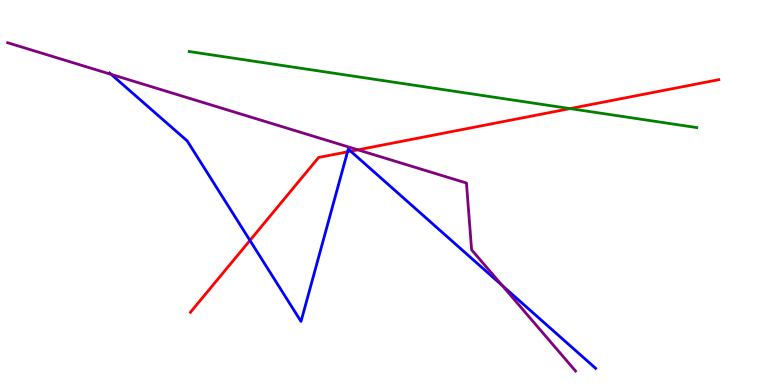[{'lines': ['blue', 'red'], 'intersections': [{'x': 3.23, 'y': 3.76}, {'x': 4.48, 'y': 6.06}, {'x': 4.53, 'y': 6.07}]}, {'lines': ['green', 'red'], 'intersections': [{'x': 7.36, 'y': 7.18}]}, {'lines': ['purple', 'red'], 'intersections': [{'x': 4.62, 'y': 6.11}]}, {'lines': ['blue', 'green'], 'intersections': []}, {'lines': ['blue', 'purple'], 'intersections': [{'x': 1.43, 'y': 8.07}, {'x': 6.48, 'y': 2.59}]}, {'lines': ['green', 'purple'], 'intersections': []}]